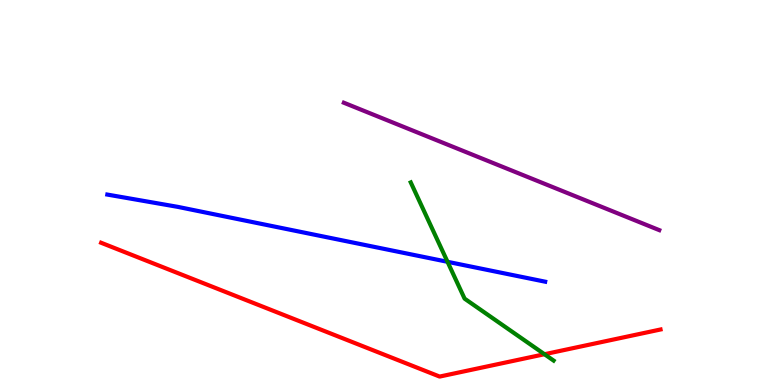[{'lines': ['blue', 'red'], 'intersections': []}, {'lines': ['green', 'red'], 'intersections': [{'x': 7.03, 'y': 0.799}]}, {'lines': ['purple', 'red'], 'intersections': []}, {'lines': ['blue', 'green'], 'intersections': [{'x': 5.77, 'y': 3.2}]}, {'lines': ['blue', 'purple'], 'intersections': []}, {'lines': ['green', 'purple'], 'intersections': []}]